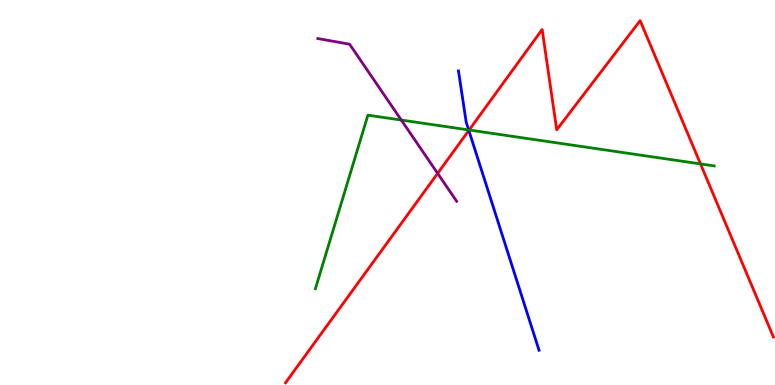[{'lines': ['blue', 'red'], 'intersections': [{'x': 6.05, 'y': 6.61}]}, {'lines': ['green', 'red'], 'intersections': [{'x': 6.05, 'y': 6.62}, {'x': 9.04, 'y': 5.74}]}, {'lines': ['purple', 'red'], 'intersections': [{'x': 5.65, 'y': 5.5}]}, {'lines': ['blue', 'green'], 'intersections': [{'x': 6.05, 'y': 6.63}]}, {'lines': ['blue', 'purple'], 'intersections': []}, {'lines': ['green', 'purple'], 'intersections': [{'x': 5.18, 'y': 6.88}]}]